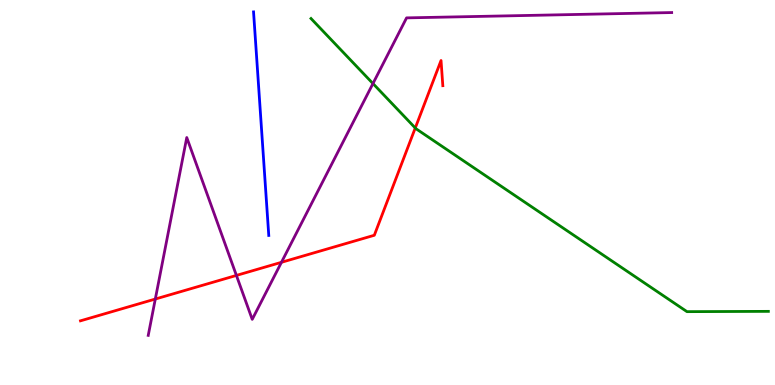[{'lines': ['blue', 'red'], 'intersections': []}, {'lines': ['green', 'red'], 'intersections': [{'x': 5.36, 'y': 6.68}]}, {'lines': ['purple', 'red'], 'intersections': [{'x': 2.0, 'y': 2.23}, {'x': 3.05, 'y': 2.85}, {'x': 3.63, 'y': 3.19}]}, {'lines': ['blue', 'green'], 'intersections': []}, {'lines': ['blue', 'purple'], 'intersections': []}, {'lines': ['green', 'purple'], 'intersections': [{'x': 4.81, 'y': 7.83}]}]